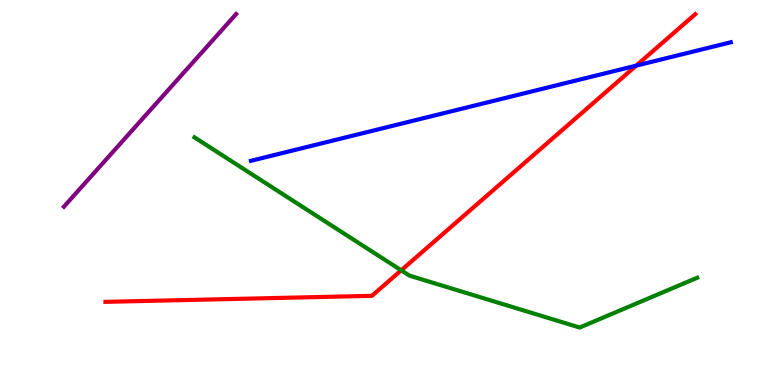[{'lines': ['blue', 'red'], 'intersections': [{'x': 8.21, 'y': 8.29}]}, {'lines': ['green', 'red'], 'intersections': [{'x': 5.18, 'y': 2.98}]}, {'lines': ['purple', 'red'], 'intersections': []}, {'lines': ['blue', 'green'], 'intersections': []}, {'lines': ['blue', 'purple'], 'intersections': []}, {'lines': ['green', 'purple'], 'intersections': []}]